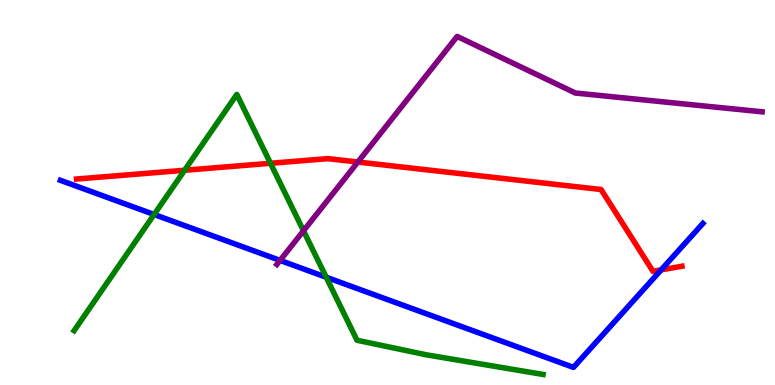[{'lines': ['blue', 'red'], 'intersections': [{'x': 8.53, 'y': 2.99}]}, {'lines': ['green', 'red'], 'intersections': [{'x': 2.38, 'y': 5.58}, {'x': 3.49, 'y': 5.76}]}, {'lines': ['purple', 'red'], 'intersections': [{'x': 4.62, 'y': 5.79}]}, {'lines': ['blue', 'green'], 'intersections': [{'x': 1.99, 'y': 4.43}, {'x': 4.21, 'y': 2.8}]}, {'lines': ['blue', 'purple'], 'intersections': [{'x': 3.61, 'y': 3.24}]}, {'lines': ['green', 'purple'], 'intersections': [{'x': 3.92, 'y': 4.01}]}]